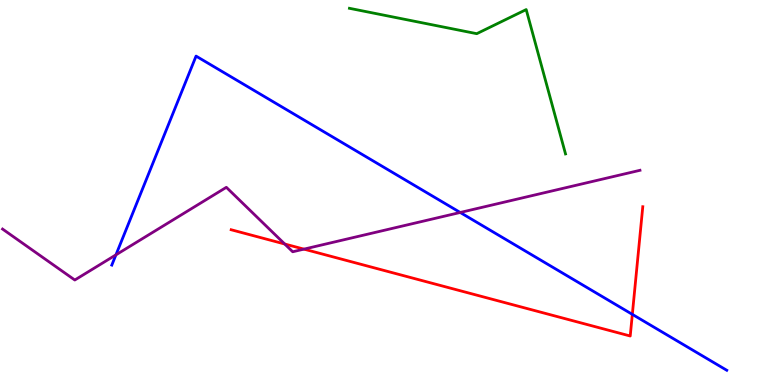[{'lines': ['blue', 'red'], 'intersections': [{'x': 8.16, 'y': 1.83}]}, {'lines': ['green', 'red'], 'intersections': []}, {'lines': ['purple', 'red'], 'intersections': [{'x': 3.67, 'y': 3.66}, {'x': 3.92, 'y': 3.53}]}, {'lines': ['blue', 'green'], 'intersections': []}, {'lines': ['blue', 'purple'], 'intersections': [{'x': 1.5, 'y': 3.38}, {'x': 5.94, 'y': 4.48}]}, {'lines': ['green', 'purple'], 'intersections': []}]